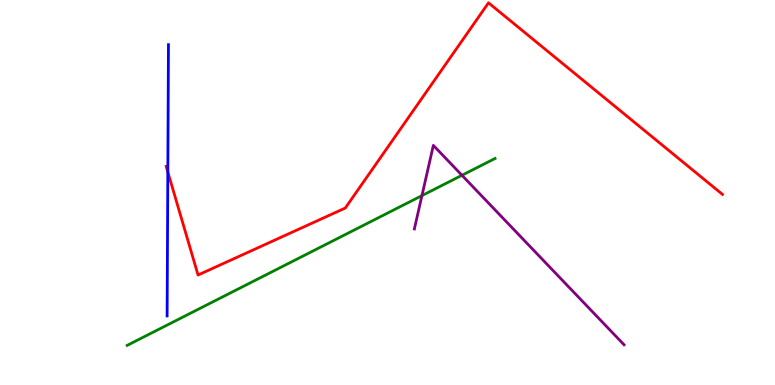[{'lines': ['blue', 'red'], 'intersections': [{'x': 2.17, 'y': 5.53}]}, {'lines': ['green', 'red'], 'intersections': []}, {'lines': ['purple', 'red'], 'intersections': []}, {'lines': ['blue', 'green'], 'intersections': []}, {'lines': ['blue', 'purple'], 'intersections': []}, {'lines': ['green', 'purple'], 'intersections': [{'x': 5.44, 'y': 4.92}, {'x': 5.96, 'y': 5.45}]}]